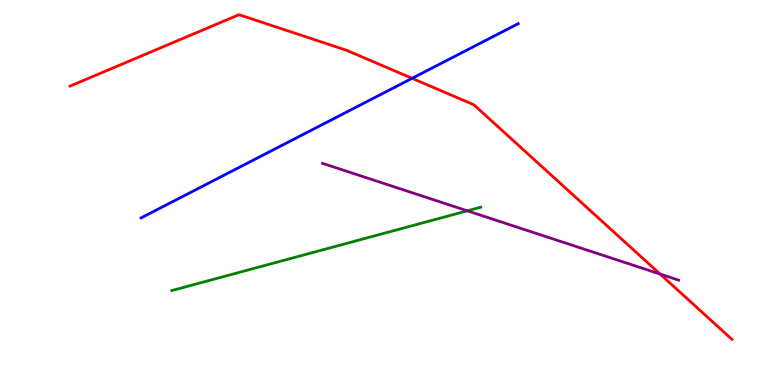[{'lines': ['blue', 'red'], 'intersections': [{'x': 5.32, 'y': 7.97}]}, {'lines': ['green', 'red'], 'intersections': []}, {'lines': ['purple', 'red'], 'intersections': [{'x': 8.52, 'y': 2.88}]}, {'lines': ['blue', 'green'], 'intersections': []}, {'lines': ['blue', 'purple'], 'intersections': []}, {'lines': ['green', 'purple'], 'intersections': [{'x': 6.03, 'y': 4.52}]}]